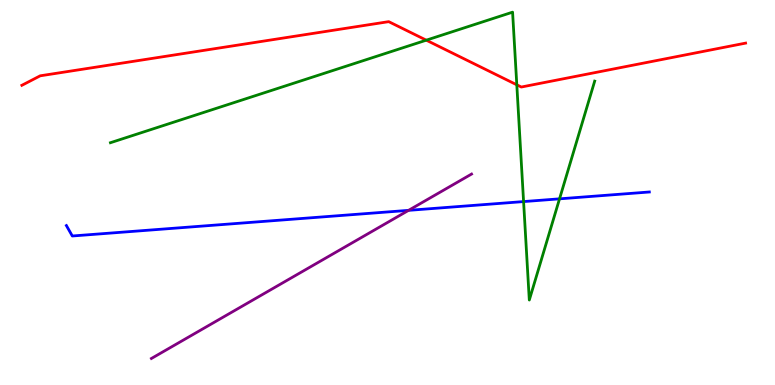[{'lines': ['blue', 'red'], 'intersections': []}, {'lines': ['green', 'red'], 'intersections': [{'x': 5.5, 'y': 8.96}, {'x': 6.67, 'y': 7.8}]}, {'lines': ['purple', 'red'], 'intersections': []}, {'lines': ['blue', 'green'], 'intersections': [{'x': 6.76, 'y': 4.76}, {'x': 7.22, 'y': 4.84}]}, {'lines': ['blue', 'purple'], 'intersections': [{'x': 5.27, 'y': 4.54}]}, {'lines': ['green', 'purple'], 'intersections': []}]